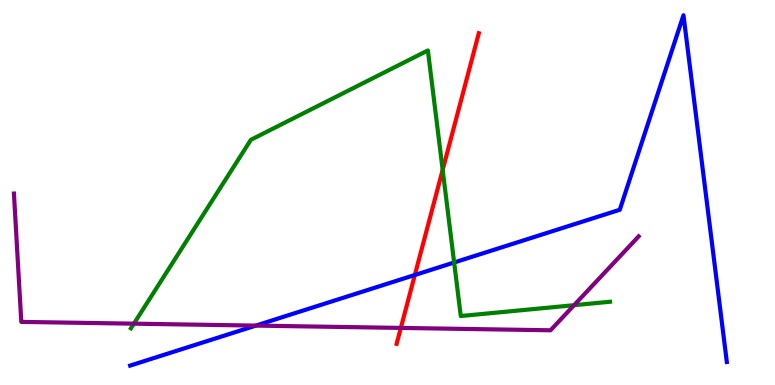[{'lines': ['blue', 'red'], 'intersections': [{'x': 5.35, 'y': 2.86}]}, {'lines': ['green', 'red'], 'intersections': [{'x': 5.71, 'y': 5.59}]}, {'lines': ['purple', 'red'], 'intersections': [{'x': 5.17, 'y': 1.48}]}, {'lines': ['blue', 'green'], 'intersections': [{'x': 5.86, 'y': 3.18}]}, {'lines': ['blue', 'purple'], 'intersections': [{'x': 3.3, 'y': 1.54}]}, {'lines': ['green', 'purple'], 'intersections': [{'x': 1.73, 'y': 1.59}, {'x': 7.41, 'y': 2.07}]}]